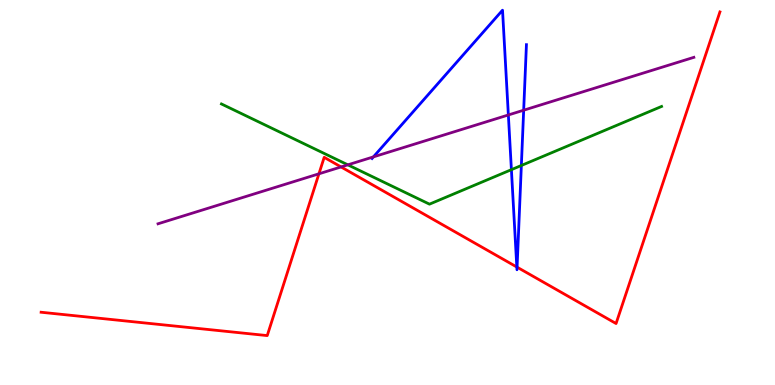[{'lines': ['blue', 'red'], 'intersections': [{'x': 6.67, 'y': 3.06}, {'x': 6.67, 'y': 3.06}]}, {'lines': ['green', 'red'], 'intersections': []}, {'lines': ['purple', 'red'], 'intersections': [{'x': 4.12, 'y': 5.49}, {'x': 4.4, 'y': 5.66}]}, {'lines': ['blue', 'green'], 'intersections': [{'x': 6.6, 'y': 5.59}, {'x': 6.73, 'y': 5.7}]}, {'lines': ['blue', 'purple'], 'intersections': [{'x': 4.82, 'y': 5.93}, {'x': 6.56, 'y': 7.01}, {'x': 6.76, 'y': 7.14}]}, {'lines': ['green', 'purple'], 'intersections': [{'x': 4.49, 'y': 5.72}]}]